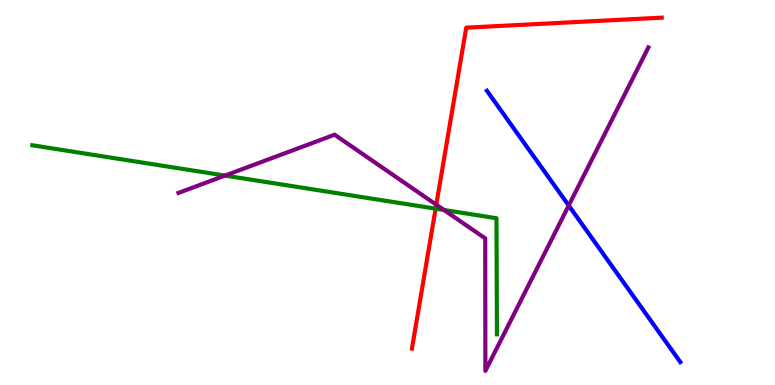[{'lines': ['blue', 'red'], 'intersections': []}, {'lines': ['green', 'red'], 'intersections': [{'x': 5.62, 'y': 4.58}]}, {'lines': ['purple', 'red'], 'intersections': [{'x': 5.63, 'y': 4.68}]}, {'lines': ['blue', 'green'], 'intersections': []}, {'lines': ['blue', 'purple'], 'intersections': [{'x': 7.34, 'y': 4.66}]}, {'lines': ['green', 'purple'], 'intersections': [{'x': 2.9, 'y': 5.44}, {'x': 5.73, 'y': 4.55}]}]